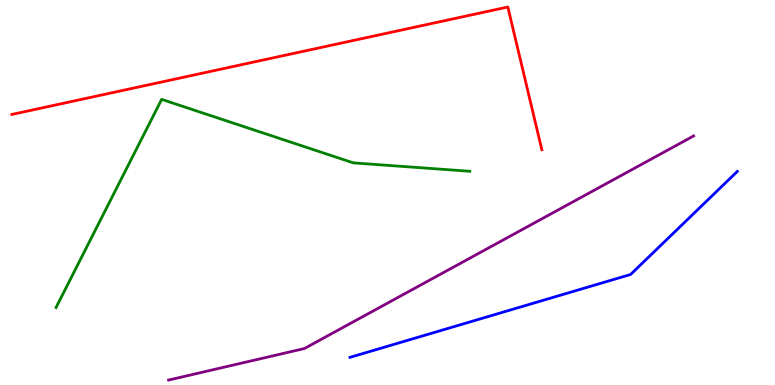[{'lines': ['blue', 'red'], 'intersections': []}, {'lines': ['green', 'red'], 'intersections': []}, {'lines': ['purple', 'red'], 'intersections': []}, {'lines': ['blue', 'green'], 'intersections': []}, {'lines': ['blue', 'purple'], 'intersections': []}, {'lines': ['green', 'purple'], 'intersections': []}]